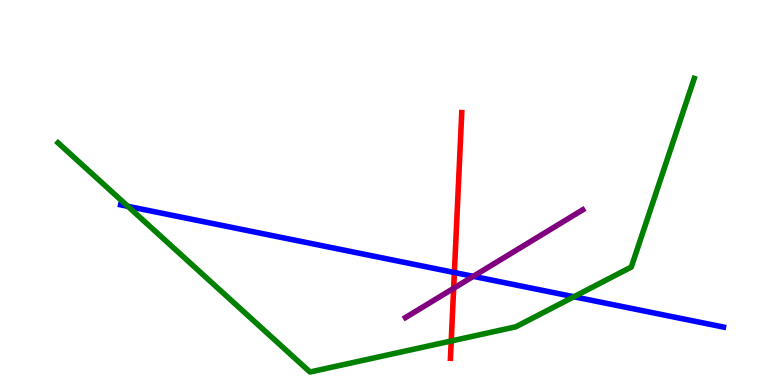[{'lines': ['blue', 'red'], 'intersections': [{'x': 5.86, 'y': 2.92}]}, {'lines': ['green', 'red'], 'intersections': [{'x': 5.82, 'y': 1.14}]}, {'lines': ['purple', 'red'], 'intersections': [{'x': 5.85, 'y': 2.51}]}, {'lines': ['blue', 'green'], 'intersections': [{'x': 1.65, 'y': 4.64}, {'x': 7.41, 'y': 2.29}]}, {'lines': ['blue', 'purple'], 'intersections': [{'x': 6.11, 'y': 2.82}]}, {'lines': ['green', 'purple'], 'intersections': []}]